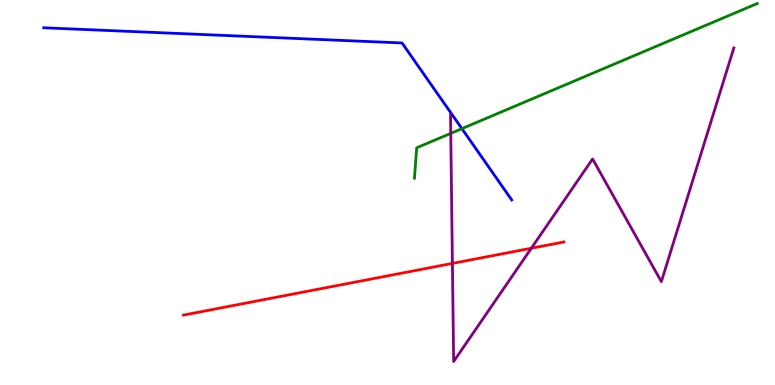[{'lines': ['blue', 'red'], 'intersections': []}, {'lines': ['green', 'red'], 'intersections': []}, {'lines': ['purple', 'red'], 'intersections': [{'x': 5.84, 'y': 3.16}, {'x': 6.86, 'y': 3.55}]}, {'lines': ['blue', 'green'], 'intersections': [{'x': 5.96, 'y': 6.66}]}, {'lines': ['blue', 'purple'], 'intersections': []}, {'lines': ['green', 'purple'], 'intersections': [{'x': 5.82, 'y': 6.54}]}]